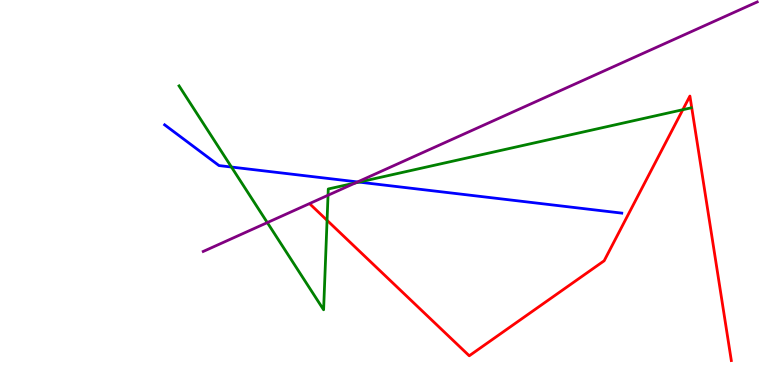[{'lines': ['blue', 'red'], 'intersections': []}, {'lines': ['green', 'red'], 'intersections': [{'x': 4.22, 'y': 4.28}, {'x': 8.81, 'y': 7.15}]}, {'lines': ['purple', 'red'], 'intersections': []}, {'lines': ['blue', 'green'], 'intersections': [{'x': 2.99, 'y': 5.66}, {'x': 4.63, 'y': 5.27}]}, {'lines': ['blue', 'purple'], 'intersections': [{'x': 4.61, 'y': 5.27}]}, {'lines': ['green', 'purple'], 'intersections': [{'x': 3.45, 'y': 4.22}, {'x': 4.23, 'y': 4.93}, {'x': 4.59, 'y': 5.25}]}]